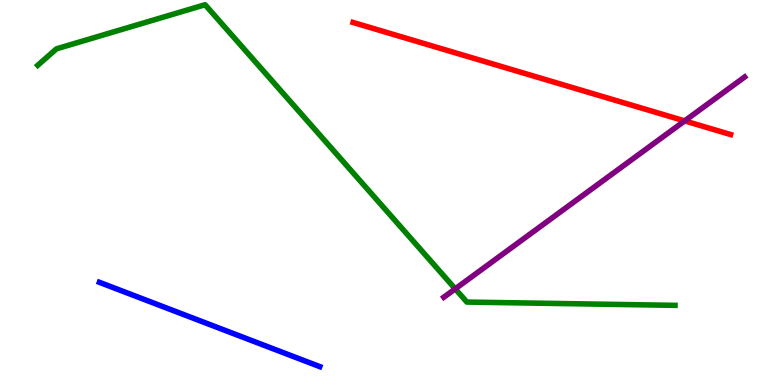[{'lines': ['blue', 'red'], 'intersections': []}, {'lines': ['green', 'red'], 'intersections': []}, {'lines': ['purple', 'red'], 'intersections': [{'x': 8.83, 'y': 6.86}]}, {'lines': ['blue', 'green'], 'intersections': []}, {'lines': ['blue', 'purple'], 'intersections': []}, {'lines': ['green', 'purple'], 'intersections': [{'x': 5.87, 'y': 2.5}]}]